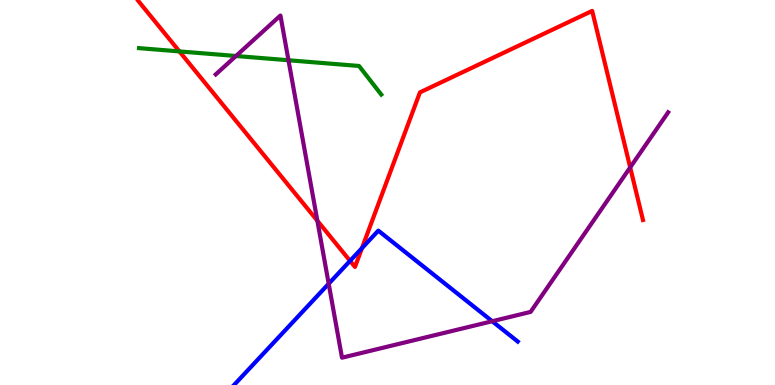[{'lines': ['blue', 'red'], 'intersections': [{'x': 4.52, 'y': 3.22}, {'x': 4.67, 'y': 3.55}]}, {'lines': ['green', 'red'], 'intersections': [{'x': 2.31, 'y': 8.66}]}, {'lines': ['purple', 'red'], 'intersections': [{'x': 4.09, 'y': 4.27}, {'x': 8.13, 'y': 5.65}]}, {'lines': ['blue', 'green'], 'intersections': []}, {'lines': ['blue', 'purple'], 'intersections': [{'x': 4.24, 'y': 2.63}, {'x': 6.35, 'y': 1.66}]}, {'lines': ['green', 'purple'], 'intersections': [{'x': 3.04, 'y': 8.55}, {'x': 3.72, 'y': 8.44}]}]